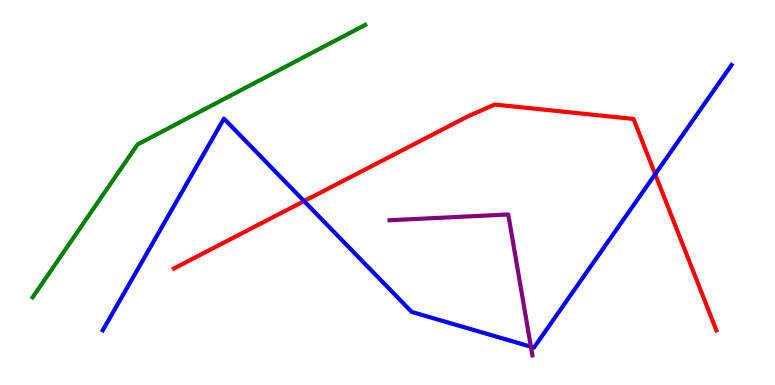[{'lines': ['blue', 'red'], 'intersections': [{'x': 3.92, 'y': 4.78}, {'x': 8.45, 'y': 5.47}]}, {'lines': ['green', 'red'], 'intersections': []}, {'lines': ['purple', 'red'], 'intersections': []}, {'lines': ['blue', 'green'], 'intersections': []}, {'lines': ['blue', 'purple'], 'intersections': [{'x': 6.85, 'y': 0.995}]}, {'lines': ['green', 'purple'], 'intersections': []}]